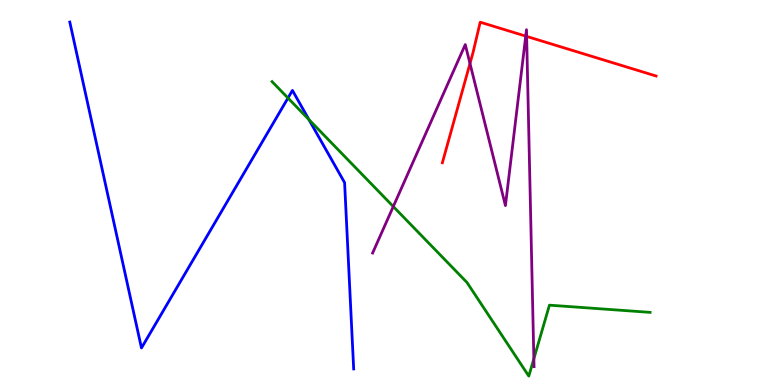[{'lines': ['blue', 'red'], 'intersections': []}, {'lines': ['green', 'red'], 'intersections': []}, {'lines': ['purple', 'red'], 'intersections': [{'x': 6.06, 'y': 8.35}, {'x': 6.78, 'y': 9.06}, {'x': 6.8, 'y': 9.05}]}, {'lines': ['blue', 'green'], 'intersections': [{'x': 3.72, 'y': 7.45}, {'x': 3.99, 'y': 6.89}]}, {'lines': ['blue', 'purple'], 'intersections': []}, {'lines': ['green', 'purple'], 'intersections': [{'x': 5.07, 'y': 4.64}, {'x': 6.89, 'y': 0.682}]}]